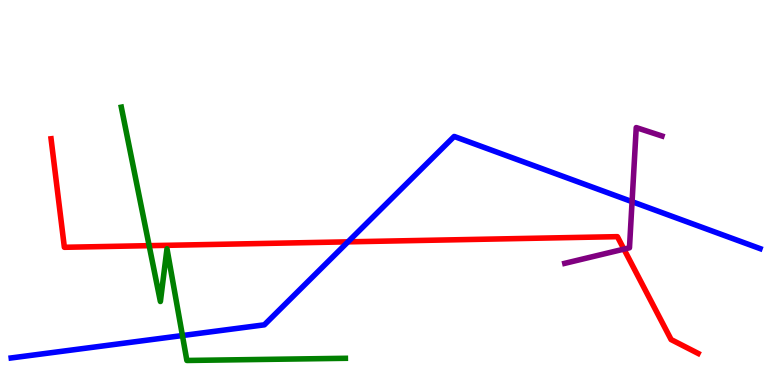[{'lines': ['blue', 'red'], 'intersections': [{'x': 4.49, 'y': 3.72}]}, {'lines': ['green', 'red'], 'intersections': [{'x': 1.92, 'y': 3.62}]}, {'lines': ['purple', 'red'], 'intersections': [{'x': 8.05, 'y': 3.53}]}, {'lines': ['blue', 'green'], 'intersections': [{'x': 2.35, 'y': 1.28}]}, {'lines': ['blue', 'purple'], 'intersections': [{'x': 8.16, 'y': 4.76}]}, {'lines': ['green', 'purple'], 'intersections': []}]